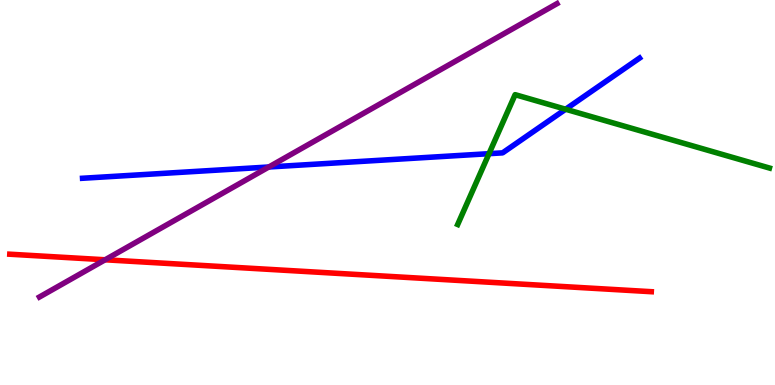[{'lines': ['blue', 'red'], 'intersections': []}, {'lines': ['green', 'red'], 'intersections': []}, {'lines': ['purple', 'red'], 'intersections': [{'x': 1.36, 'y': 3.25}]}, {'lines': ['blue', 'green'], 'intersections': [{'x': 6.31, 'y': 6.01}, {'x': 7.3, 'y': 7.16}]}, {'lines': ['blue', 'purple'], 'intersections': [{'x': 3.47, 'y': 5.66}]}, {'lines': ['green', 'purple'], 'intersections': []}]